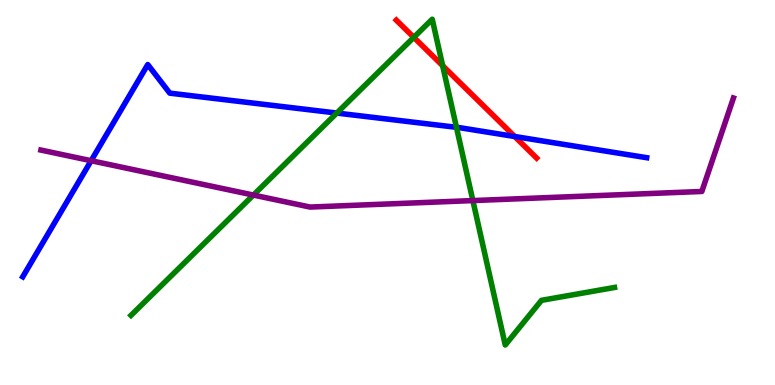[{'lines': ['blue', 'red'], 'intersections': [{'x': 6.64, 'y': 6.45}]}, {'lines': ['green', 'red'], 'intersections': [{'x': 5.34, 'y': 9.03}, {'x': 5.71, 'y': 8.29}]}, {'lines': ['purple', 'red'], 'intersections': []}, {'lines': ['blue', 'green'], 'intersections': [{'x': 4.35, 'y': 7.06}, {'x': 5.89, 'y': 6.69}]}, {'lines': ['blue', 'purple'], 'intersections': [{'x': 1.18, 'y': 5.83}]}, {'lines': ['green', 'purple'], 'intersections': [{'x': 3.27, 'y': 4.93}, {'x': 6.1, 'y': 4.79}]}]